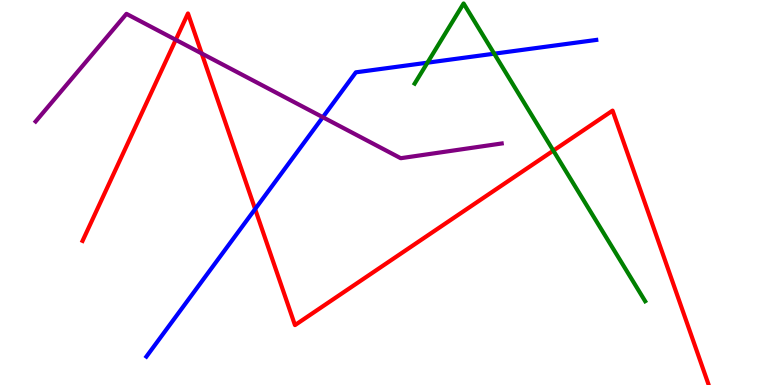[{'lines': ['blue', 'red'], 'intersections': [{'x': 3.29, 'y': 4.57}]}, {'lines': ['green', 'red'], 'intersections': [{'x': 7.14, 'y': 6.09}]}, {'lines': ['purple', 'red'], 'intersections': [{'x': 2.27, 'y': 8.97}, {'x': 2.6, 'y': 8.61}]}, {'lines': ['blue', 'green'], 'intersections': [{'x': 5.52, 'y': 8.37}, {'x': 6.38, 'y': 8.61}]}, {'lines': ['blue', 'purple'], 'intersections': [{'x': 4.17, 'y': 6.96}]}, {'lines': ['green', 'purple'], 'intersections': []}]